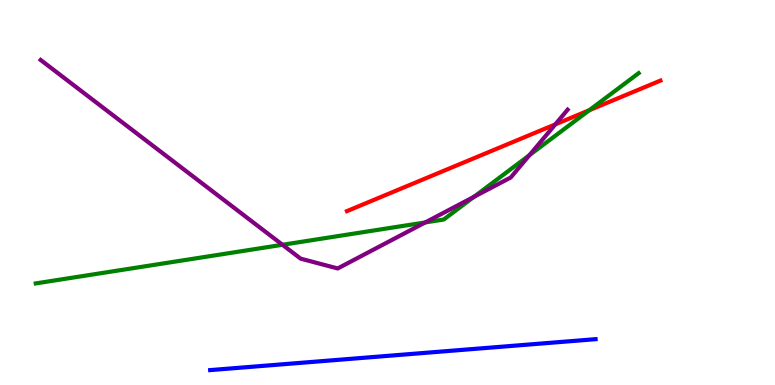[{'lines': ['blue', 'red'], 'intersections': []}, {'lines': ['green', 'red'], 'intersections': [{'x': 7.6, 'y': 7.14}]}, {'lines': ['purple', 'red'], 'intersections': [{'x': 7.17, 'y': 6.77}]}, {'lines': ['blue', 'green'], 'intersections': []}, {'lines': ['blue', 'purple'], 'intersections': []}, {'lines': ['green', 'purple'], 'intersections': [{'x': 3.65, 'y': 3.64}, {'x': 5.49, 'y': 4.22}, {'x': 6.12, 'y': 4.89}, {'x': 6.83, 'y': 5.97}]}]